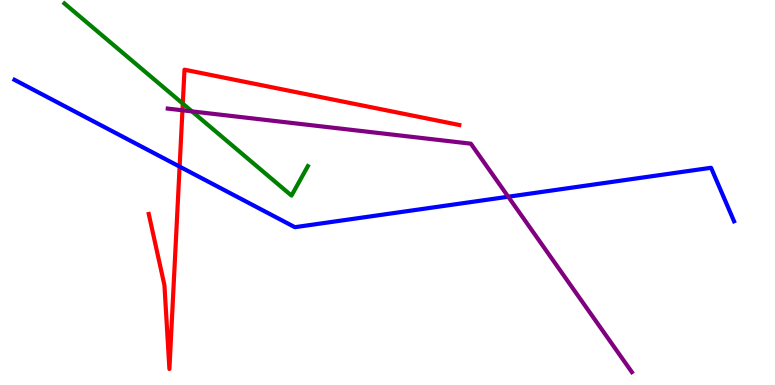[{'lines': ['blue', 'red'], 'intersections': [{'x': 2.32, 'y': 5.67}]}, {'lines': ['green', 'red'], 'intersections': [{'x': 2.36, 'y': 7.31}]}, {'lines': ['purple', 'red'], 'intersections': [{'x': 2.35, 'y': 7.14}]}, {'lines': ['blue', 'green'], 'intersections': []}, {'lines': ['blue', 'purple'], 'intersections': [{'x': 6.56, 'y': 4.89}]}, {'lines': ['green', 'purple'], 'intersections': [{'x': 2.48, 'y': 7.11}]}]